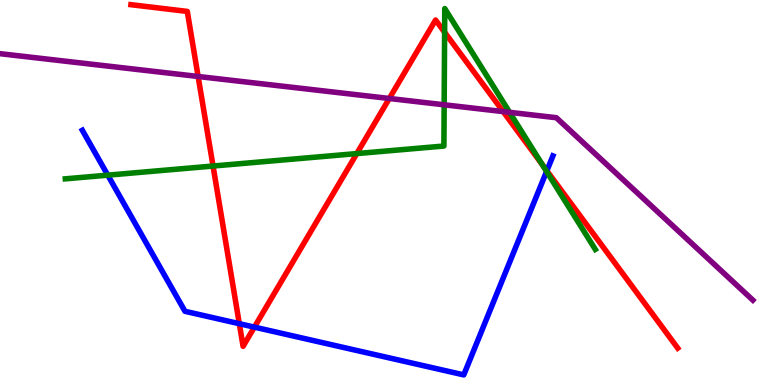[{'lines': ['blue', 'red'], 'intersections': [{'x': 3.09, 'y': 1.59}, {'x': 3.28, 'y': 1.5}, {'x': 7.06, 'y': 5.56}]}, {'lines': ['green', 'red'], 'intersections': [{'x': 2.75, 'y': 5.69}, {'x': 4.6, 'y': 6.01}, {'x': 5.74, 'y': 9.16}, {'x': 7.0, 'y': 5.72}]}, {'lines': ['purple', 'red'], 'intersections': [{'x': 2.56, 'y': 8.01}, {'x': 5.02, 'y': 7.44}, {'x': 6.49, 'y': 7.1}]}, {'lines': ['blue', 'green'], 'intersections': [{'x': 1.39, 'y': 5.45}, {'x': 7.05, 'y': 5.55}]}, {'lines': ['blue', 'purple'], 'intersections': []}, {'lines': ['green', 'purple'], 'intersections': [{'x': 5.73, 'y': 7.28}, {'x': 6.58, 'y': 7.08}]}]